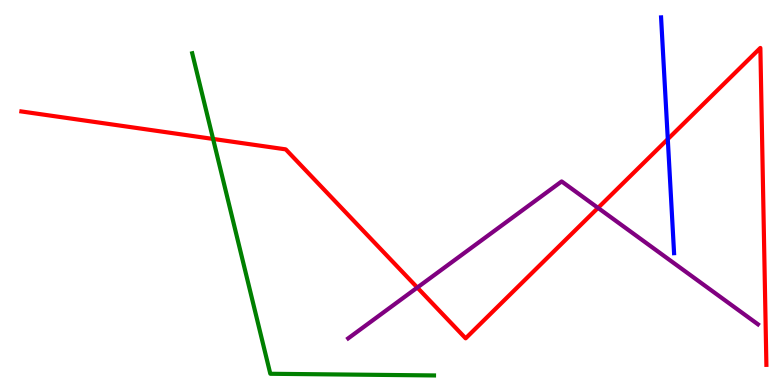[{'lines': ['blue', 'red'], 'intersections': [{'x': 8.62, 'y': 6.39}]}, {'lines': ['green', 'red'], 'intersections': [{'x': 2.75, 'y': 6.39}]}, {'lines': ['purple', 'red'], 'intersections': [{'x': 5.38, 'y': 2.53}, {'x': 7.72, 'y': 4.6}]}, {'lines': ['blue', 'green'], 'intersections': []}, {'lines': ['blue', 'purple'], 'intersections': []}, {'lines': ['green', 'purple'], 'intersections': []}]